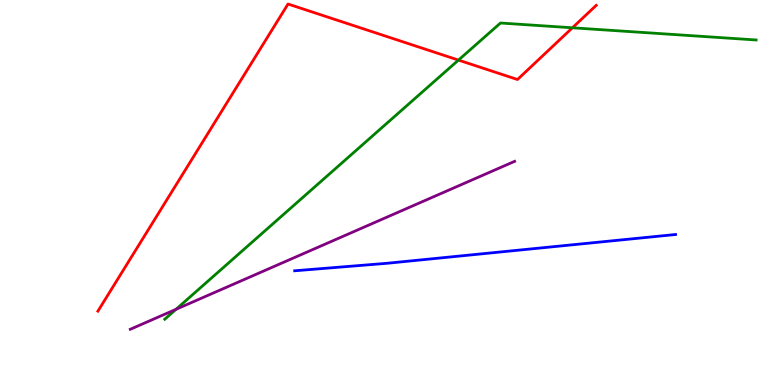[{'lines': ['blue', 'red'], 'intersections': []}, {'lines': ['green', 'red'], 'intersections': [{'x': 5.92, 'y': 8.44}, {'x': 7.39, 'y': 9.28}]}, {'lines': ['purple', 'red'], 'intersections': []}, {'lines': ['blue', 'green'], 'intersections': []}, {'lines': ['blue', 'purple'], 'intersections': []}, {'lines': ['green', 'purple'], 'intersections': [{'x': 2.27, 'y': 1.97}]}]